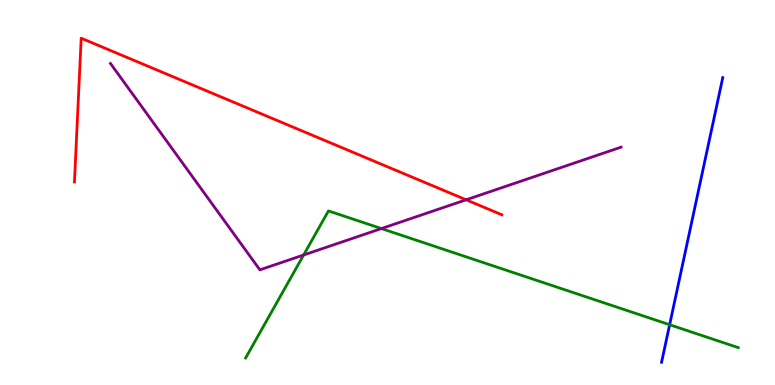[{'lines': ['blue', 'red'], 'intersections': []}, {'lines': ['green', 'red'], 'intersections': []}, {'lines': ['purple', 'red'], 'intersections': [{'x': 6.01, 'y': 4.81}]}, {'lines': ['blue', 'green'], 'intersections': [{'x': 8.64, 'y': 1.57}]}, {'lines': ['blue', 'purple'], 'intersections': []}, {'lines': ['green', 'purple'], 'intersections': [{'x': 3.92, 'y': 3.38}, {'x': 4.92, 'y': 4.06}]}]